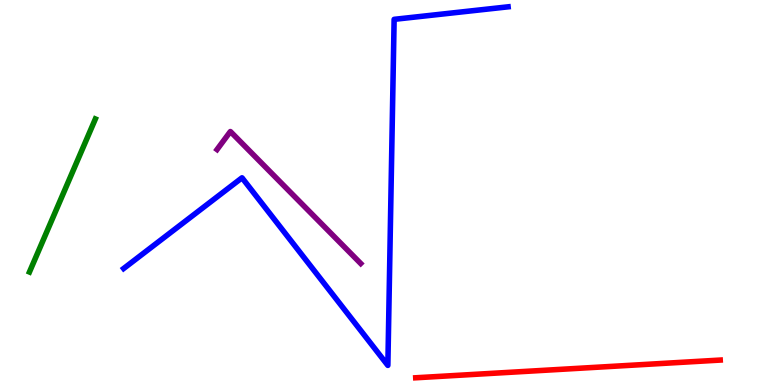[{'lines': ['blue', 'red'], 'intersections': []}, {'lines': ['green', 'red'], 'intersections': []}, {'lines': ['purple', 'red'], 'intersections': []}, {'lines': ['blue', 'green'], 'intersections': []}, {'lines': ['blue', 'purple'], 'intersections': []}, {'lines': ['green', 'purple'], 'intersections': []}]